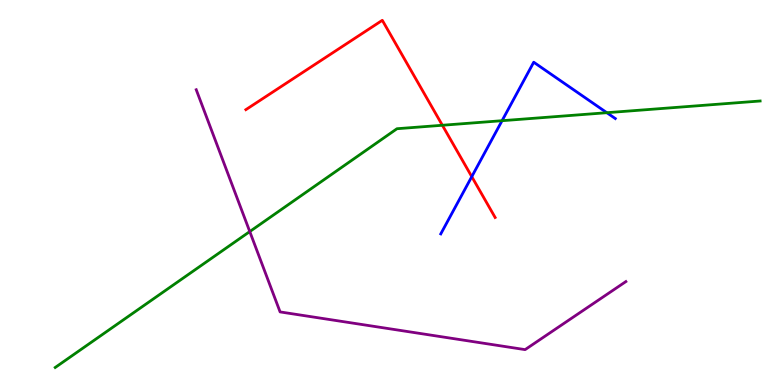[{'lines': ['blue', 'red'], 'intersections': [{'x': 6.09, 'y': 5.41}]}, {'lines': ['green', 'red'], 'intersections': [{'x': 5.71, 'y': 6.75}]}, {'lines': ['purple', 'red'], 'intersections': []}, {'lines': ['blue', 'green'], 'intersections': [{'x': 6.48, 'y': 6.86}, {'x': 7.83, 'y': 7.07}]}, {'lines': ['blue', 'purple'], 'intersections': []}, {'lines': ['green', 'purple'], 'intersections': [{'x': 3.22, 'y': 3.99}]}]